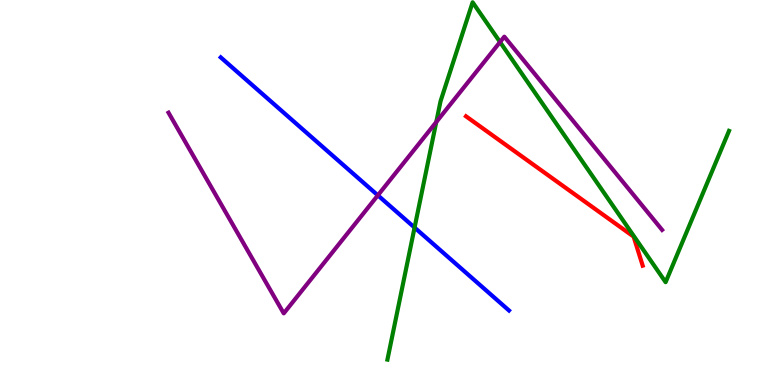[{'lines': ['blue', 'red'], 'intersections': []}, {'lines': ['green', 'red'], 'intersections': []}, {'lines': ['purple', 'red'], 'intersections': []}, {'lines': ['blue', 'green'], 'intersections': [{'x': 5.35, 'y': 4.09}]}, {'lines': ['blue', 'purple'], 'intersections': [{'x': 4.88, 'y': 4.93}]}, {'lines': ['green', 'purple'], 'intersections': [{'x': 5.63, 'y': 6.83}, {'x': 6.45, 'y': 8.91}]}]